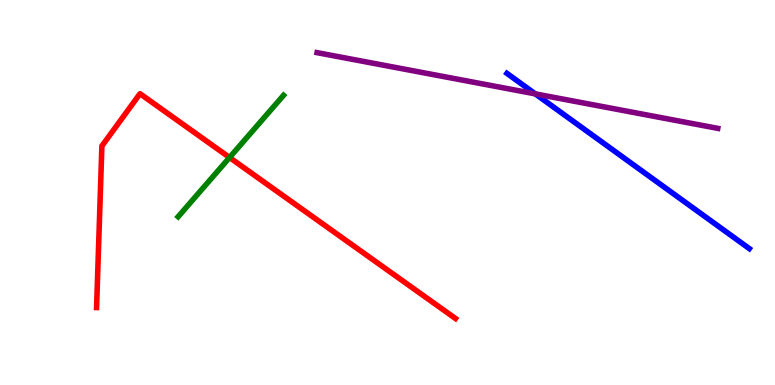[{'lines': ['blue', 'red'], 'intersections': []}, {'lines': ['green', 'red'], 'intersections': [{'x': 2.96, 'y': 5.91}]}, {'lines': ['purple', 'red'], 'intersections': []}, {'lines': ['blue', 'green'], 'intersections': []}, {'lines': ['blue', 'purple'], 'intersections': [{'x': 6.91, 'y': 7.56}]}, {'lines': ['green', 'purple'], 'intersections': []}]